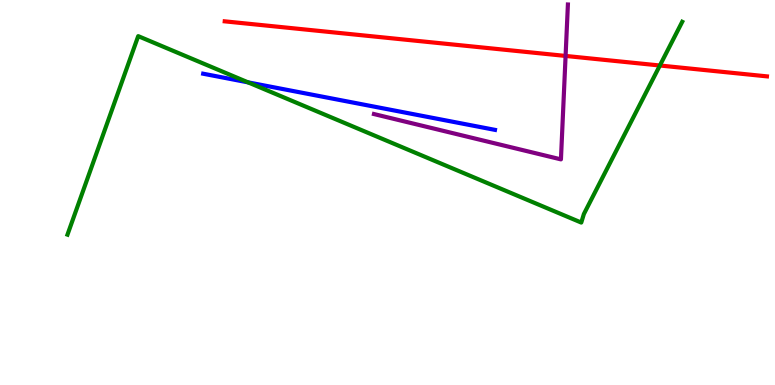[{'lines': ['blue', 'red'], 'intersections': []}, {'lines': ['green', 'red'], 'intersections': [{'x': 8.51, 'y': 8.3}]}, {'lines': ['purple', 'red'], 'intersections': [{'x': 7.3, 'y': 8.55}]}, {'lines': ['blue', 'green'], 'intersections': [{'x': 3.2, 'y': 7.86}]}, {'lines': ['blue', 'purple'], 'intersections': []}, {'lines': ['green', 'purple'], 'intersections': []}]